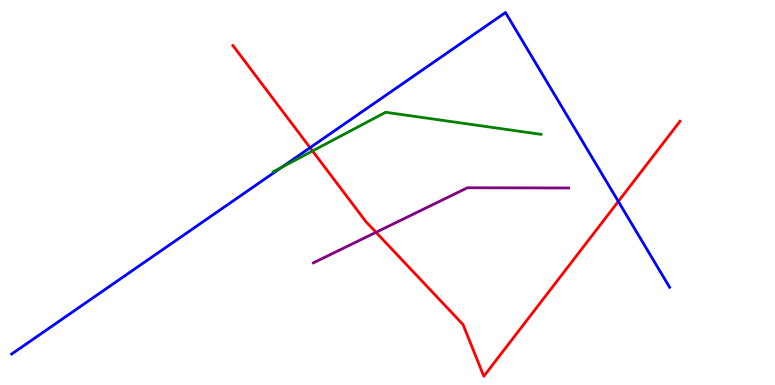[{'lines': ['blue', 'red'], 'intersections': [{'x': 4.0, 'y': 6.16}, {'x': 7.98, 'y': 4.77}]}, {'lines': ['green', 'red'], 'intersections': [{'x': 4.03, 'y': 6.08}]}, {'lines': ['purple', 'red'], 'intersections': [{'x': 4.85, 'y': 3.97}]}, {'lines': ['blue', 'green'], 'intersections': [{'x': 3.64, 'y': 5.66}]}, {'lines': ['blue', 'purple'], 'intersections': []}, {'lines': ['green', 'purple'], 'intersections': []}]